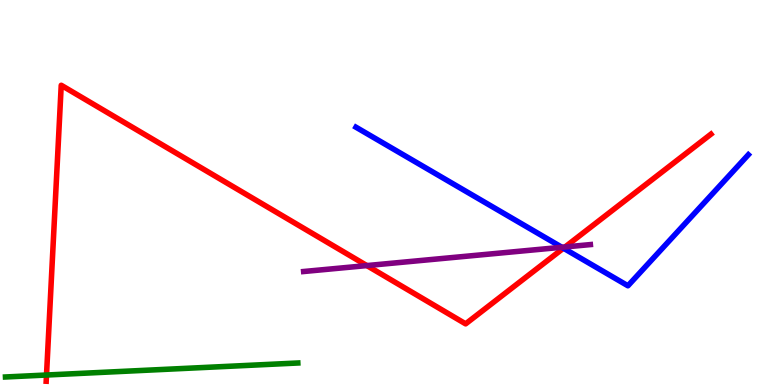[{'lines': ['blue', 'red'], 'intersections': [{'x': 7.27, 'y': 3.55}]}, {'lines': ['green', 'red'], 'intersections': [{'x': 0.6, 'y': 0.259}]}, {'lines': ['purple', 'red'], 'intersections': [{'x': 4.73, 'y': 3.1}, {'x': 7.29, 'y': 3.59}]}, {'lines': ['blue', 'green'], 'intersections': []}, {'lines': ['blue', 'purple'], 'intersections': [{'x': 7.25, 'y': 3.58}]}, {'lines': ['green', 'purple'], 'intersections': []}]